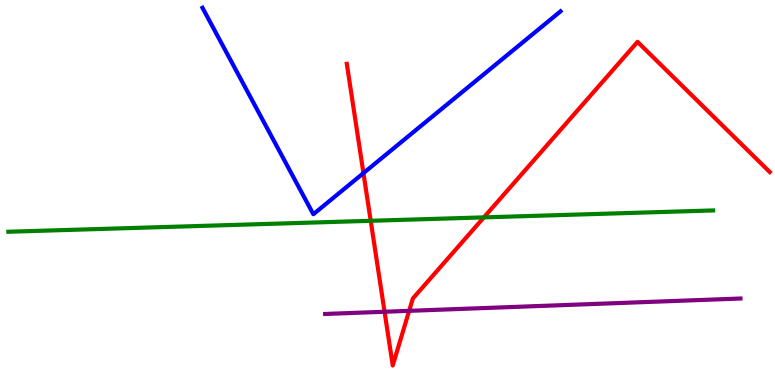[{'lines': ['blue', 'red'], 'intersections': [{'x': 4.69, 'y': 5.5}]}, {'lines': ['green', 'red'], 'intersections': [{'x': 4.78, 'y': 4.27}, {'x': 6.24, 'y': 4.35}]}, {'lines': ['purple', 'red'], 'intersections': [{'x': 4.96, 'y': 1.9}, {'x': 5.28, 'y': 1.93}]}, {'lines': ['blue', 'green'], 'intersections': []}, {'lines': ['blue', 'purple'], 'intersections': []}, {'lines': ['green', 'purple'], 'intersections': []}]